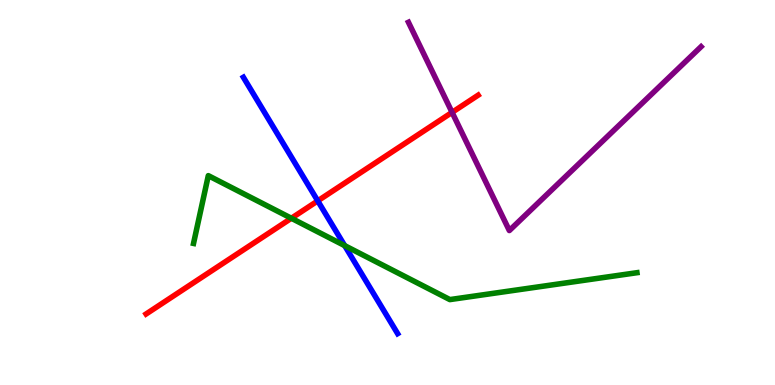[{'lines': ['blue', 'red'], 'intersections': [{'x': 4.1, 'y': 4.78}]}, {'lines': ['green', 'red'], 'intersections': [{'x': 3.76, 'y': 4.33}]}, {'lines': ['purple', 'red'], 'intersections': [{'x': 5.83, 'y': 7.08}]}, {'lines': ['blue', 'green'], 'intersections': [{'x': 4.45, 'y': 3.62}]}, {'lines': ['blue', 'purple'], 'intersections': []}, {'lines': ['green', 'purple'], 'intersections': []}]